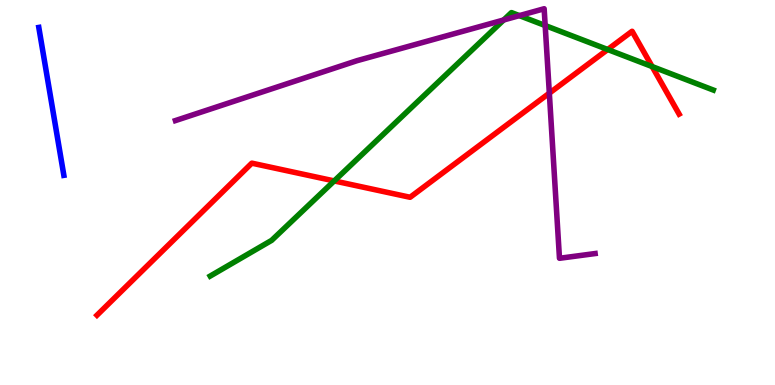[{'lines': ['blue', 'red'], 'intersections': []}, {'lines': ['green', 'red'], 'intersections': [{'x': 4.31, 'y': 5.3}, {'x': 7.84, 'y': 8.71}, {'x': 8.41, 'y': 8.27}]}, {'lines': ['purple', 'red'], 'intersections': [{'x': 7.09, 'y': 7.58}]}, {'lines': ['blue', 'green'], 'intersections': []}, {'lines': ['blue', 'purple'], 'intersections': []}, {'lines': ['green', 'purple'], 'intersections': [{'x': 6.5, 'y': 9.48}, {'x': 6.7, 'y': 9.59}, {'x': 7.03, 'y': 9.34}]}]